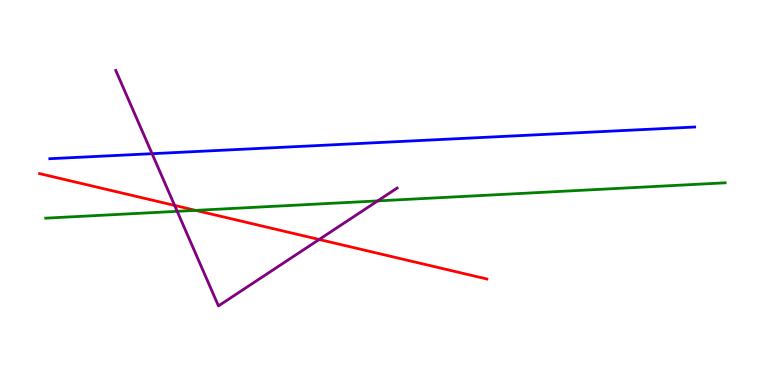[{'lines': ['blue', 'red'], 'intersections': []}, {'lines': ['green', 'red'], 'intersections': [{'x': 2.52, 'y': 4.54}]}, {'lines': ['purple', 'red'], 'intersections': [{'x': 2.25, 'y': 4.66}, {'x': 4.12, 'y': 3.78}]}, {'lines': ['blue', 'green'], 'intersections': []}, {'lines': ['blue', 'purple'], 'intersections': [{'x': 1.96, 'y': 6.01}]}, {'lines': ['green', 'purple'], 'intersections': [{'x': 2.29, 'y': 4.51}, {'x': 4.87, 'y': 4.78}]}]